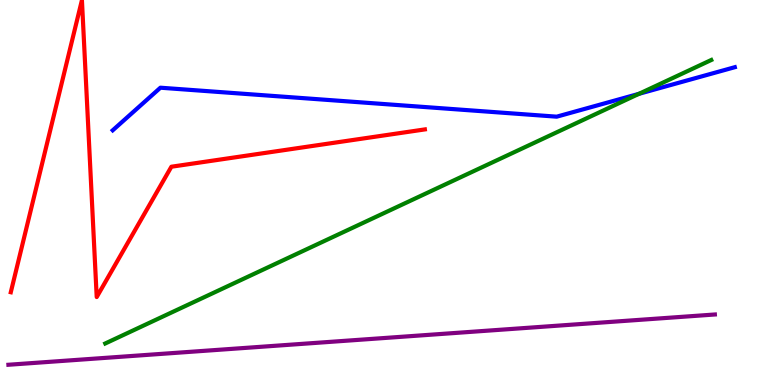[{'lines': ['blue', 'red'], 'intersections': []}, {'lines': ['green', 'red'], 'intersections': []}, {'lines': ['purple', 'red'], 'intersections': []}, {'lines': ['blue', 'green'], 'intersections': [{'x': 8.24, 'y': 7.56}]}, {'lines': ['blue', 'purple'], 'intersections': []}, {'lines': ['green', 'purple'], 'intersections': []}]